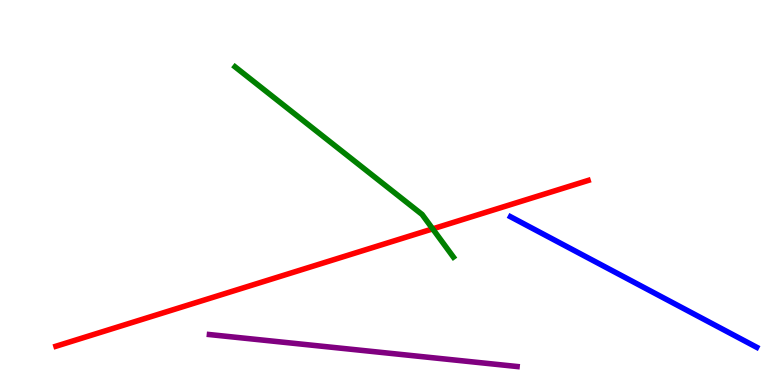[{'lines': ['blue', 'red'], 'intersections': []}, {'lines': ['green', 'red'], 'intersections': [{'x': 5.58, 'y': 4.06}]}, {'lines': ['purple', 'red'], 'intersections': []}, {'lines': ['blue', 'green'], 'intersections': []}, {'lines': ['blue', 'purple'], 'intersections': []}, {'lines': ['green', 'purple'], 'intersections': []}]